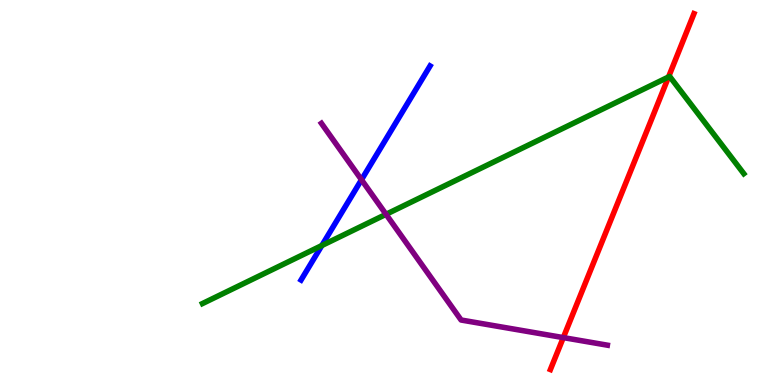[{'lines': ['blue', 'red'], 'intersections': []}, {'lines': ['green', 'red'], 'intersections': [{'x': 8.63, 'y': 8.0}]}, {'lines': ['purple', 'red'], 'intersections': [{'x': 7.27, 'y': 1.23}]}, {'lines': ['blue', 'green'], 'intersections': [{'x': 4.15, 'y': 3.62}]}, {'lines': ['blue', 'purple'], 'intersections': [{'x': 4.66, 'y': 5.33}]}, {'lines': ['green', 'purple'], 'intersections': [{'x': 4.98, 'y': 4.43}]}]